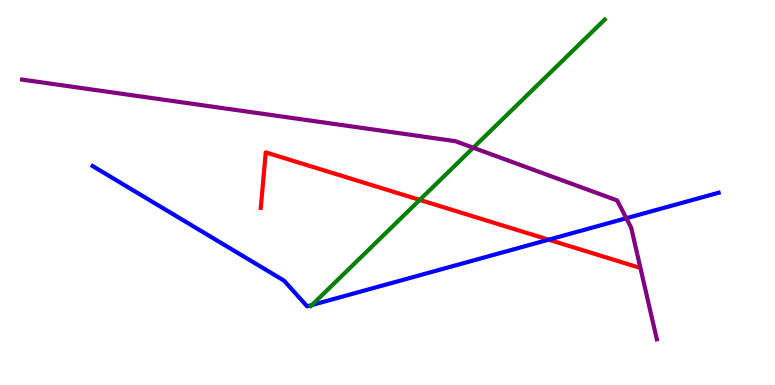[{'lines': ['blue', 'red'], 'intersections': [{'x': 7.08, 'y': 3.77}]}, {'lines': ['green', 'red'], 'intersections': [{'x': 5.42, 'y': 4.81}]}, {'lines': ['purple', 'red'], 'intersections': []}, {'lines': ['blue', 'green'], 'intersections': [{'x': 4.02, 'y': 2.08}]}, {'lines': ['blue', 'purple'], 'intersections': [{'x': 8.08, 'y': 4.33}]}, {'lines': ['green', 'purple'], 'intersections': [{'x': 6.11, 'y': 6.16}]}]